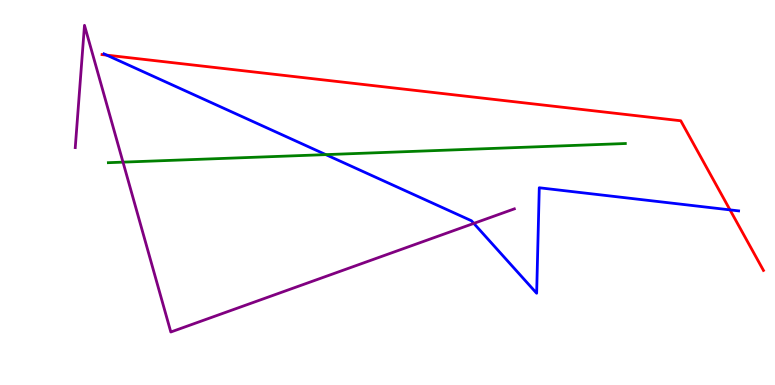[{'lines': ['blue', 'red'], 'intersections': [{'x': 1.38, 'y': 8.57}, {'x': 9.42, 'y': 4.55}]}, {'lines': ['green', 'red'], 'intersections': []}, {'lines': ['purple', 'red'], 'intersections': []}, {'lines': ['blue', 'green'], 'intersections': [{'x': 4.2, 'y': 5.98}]}, {'lines': ['blue', 'purple'], 'intersections': [{'x': 6.11, 'y': 4.2}]}, {'lines': ['green', 'purple'], 'intersections': [{'x': 1.59, 'y': 5.79}]}]